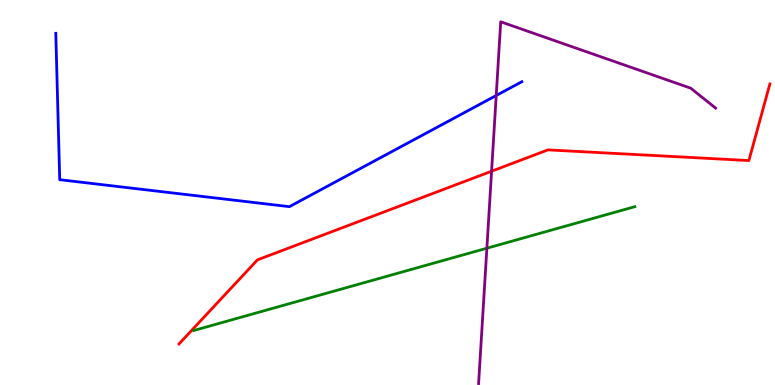[{'lines': ['blue', 'red'], 'intersections': []}, {'lines': ['green', 'red'], 'intersections': []}, {'lines': ['purple', 'red'], 'intersections': [{'x': 6.34, 'y': 5.55}]}, {'lines': ['blue', 'green'], 'intersections': []}, {'lines': ['blue', 'purple'], 'intersections': [{'x': 6.4, 'y': 7.52}]}, {'lines': ['green', 'purple'], 'intersections': [{'x': 6.28, 'y': 3.55}]}]